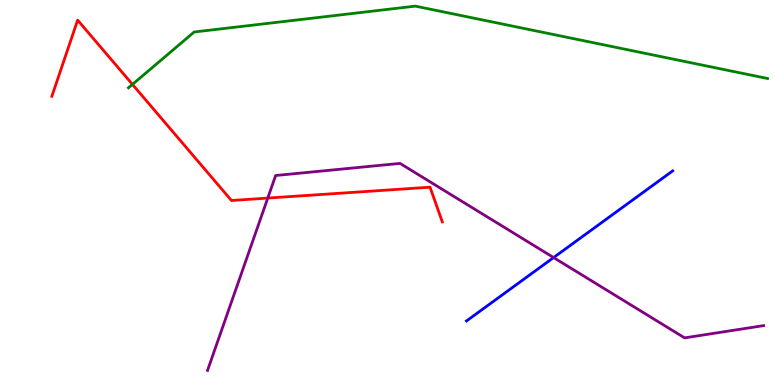[{'lines': ['blue', 'red'], 'intersections': []}, {'lines': ['green', 'red'], 'intersections': [{'x': 1.71, 'y': 7.81}]}, {'lines': ['purple', 'red'], 'intersections': [{'x': 3.46, 'y': 4.86}]}, {'lines': ['blue', 'green'], 'intersections': []}, {'lines': ['blue', 'purple'], 'intersections': [{'x': 7.14, 'y': 3.31}]}, {'lines': ['green', 'purple'], 'intersections': []}]